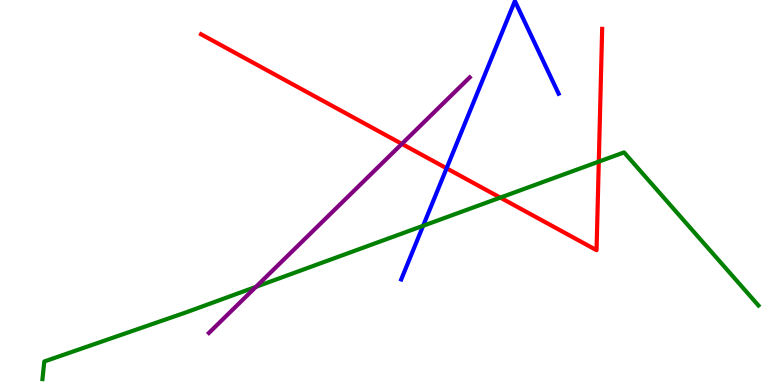[{'lines': ['blue', 'red'], 'intersections': [{'x': 5.76, 'y': 5.63}]}, {'lines': ['green', 'red'], 'intersections': [{'x': 6.46, 'y': 4.87}, {'x': 7.73, 'y': 5.8}]}, {'lines': ['purple', 'red'], 'intersections': [{'x': 5.19, 'y': 6.26}]}, {'lines': ['blue', 'green'], 'intersections': [{'x': 5.46, 'y': 4.14}]}, {'lines': ['blue', 'purple'], 'intersections': []}, {'lines': ['green', 'purple'], 'intersections': [{'x': 3.3, 'y': 2.55}]}]